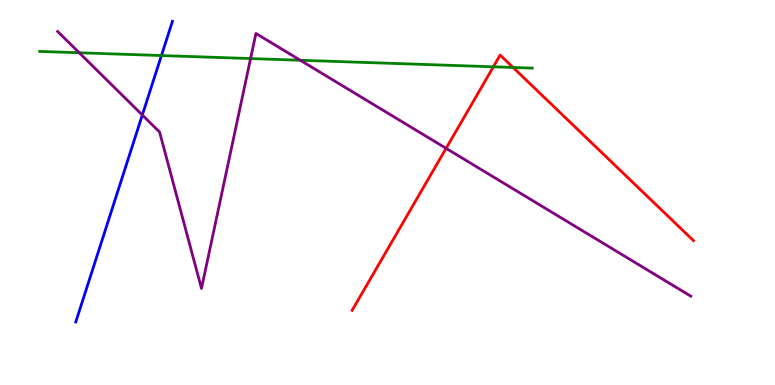[{'lines': ['blue', 'red'], 'intersections': []}, {'lines': ['green', 'red'], 'intersections': [{'x': 6.37, 'y': 8.26}, {'x': 6.62, 'y': 8.25}]}, {'lines': ['purple', 'red'], 'intersections': [{'x': 5.76, 'y': 6.15}]}, {'lines': ['blue', 'green'], 'intersections': [{'x': 2.08, 'y': 8.56}]}, {'lines': ['blue', 'purple'], 'intersections': [{'x': 1.84, 'y': 7.01}]}, {'lines': ['green', 'purple'], 'intersections': [{'x': 1.02, 'y': 8.63}, {'x': 3.23, 'y': 8.48}, {'x': 3.87, 'y': 8.43}]}]